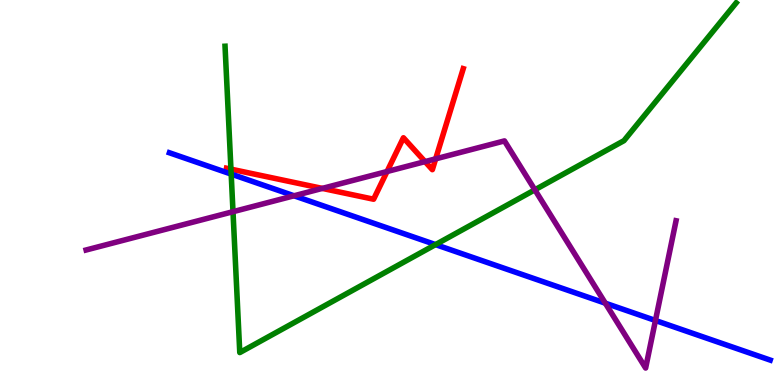[{'lines': ['blue', 'red'], 'intersections': []}, {'lines': ['green', 'red'], 'intersections': [{'x': 2.98, 'y': 5.61}]}, {'lines': ['purple', 'red'], 'intersections': [{'x': 4.16, 'y': 5.11}, {'x': 4.99, 'y': 5.54}, {'x': 5.48, 'y': 5.8}, {'x': 5.62, 'y': 5.87}]}, {'lines': ['blue', 'green'], 'intersections': [{'x': 2.98, 'y': 5.48}, {'x': 5.62, 'y': 3.65}]}, {'lines': ['blue', 'purple'], 'intersections': [{'x': 3.79, 'y': 4.91}, {'x': 7.81, 'y': 2.13}, {'x': 8.46, 'y': 1.68}]}, {'lines': ['green', 'purple'], 'intersections': [{'x': 3.01, 'y': 4.5}, {'x': 6.9, 'y': 5.07}]}]